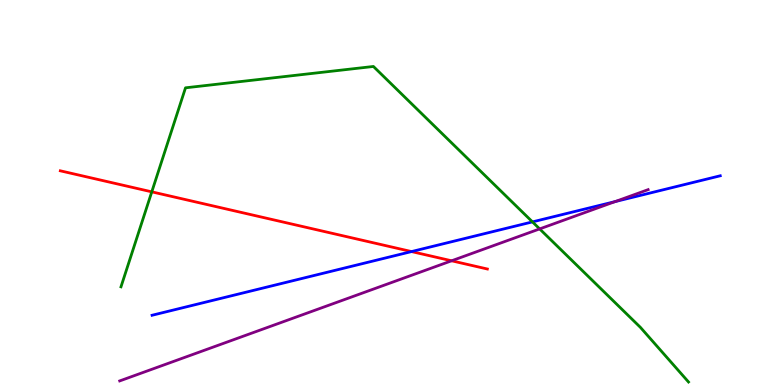[{'lines': ['blue', 'red'], 'intersections': [{'x': 5.31, 'y': 3.47}]}, {'lines': ['green', 'red'], 'intersections': [{'x': 1.96, 'y': 5.02}]}, {'lines': ['purple', 'red'], 'intersections': [{'x': 5.83, 'y': 3.23}]}, {'lines': ['blue', 'green'], 'intersections': [{'x': 6.87, 'y': 4.24}]}, {'lines': ['blue', 'purple'], 'intersections': [{'x': 7.94, 'y': 4.76}]}, {'lines': ['green', 'purple'], 'intersections': [{'x': 6.96, 'y': 4.05}]}]